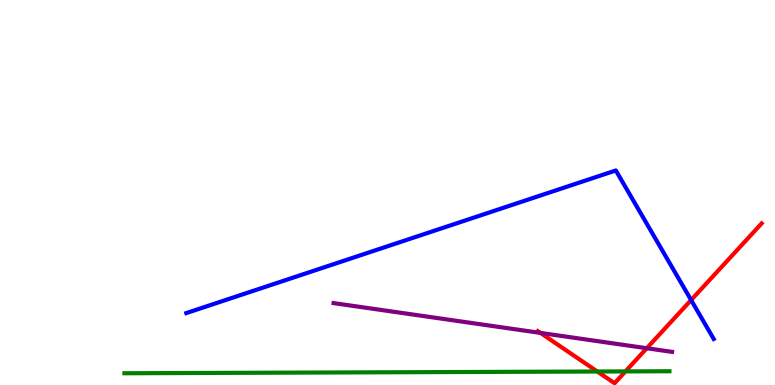[{'lines': ['blue', 'red'], 'intersections': [{'x': 8.92, 'y': 2.21}]}, {'lines': ['green', 'red'], 'intersections': [{'x': 7.71, 'y': 0.35}, {'x': 8.07, 'y': 0.353}]}, {'lines': ['purple', 'red'], 'intersections': [{'x': 6.97, 'y': 1.35}, {'x': 8.35, 'y': 0.955}]}, {'lines': ['blue', 'green'], 'intersections': []}, {'lines': ['blue', 'purple'], 'intersections': []}, {'lines': ['green', 'purple'], 'intersections': []}]